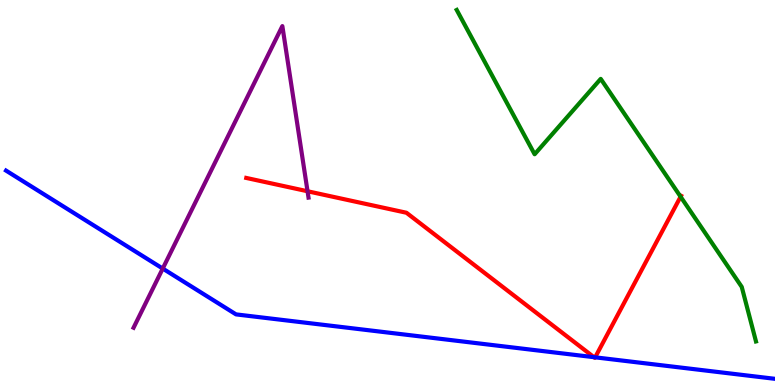[{'lines': ['blue', 'red'], 'intersections': [{'x': 7.66, 'y': 0.723}, {'x': 7.68, 'y': 0.719}]}, {'lines': ['green', 'red'], 'intersections': [{'x': 8.78, 'y': 4.89}]}, {'lines': ['purple', 'red'], 'intersections': [{'x': 3.97, 'y': 5.03}]}, {'lines': ['blue', 'green'], 'intersections': []}, {'lines': ['blue', 'purple'], 'intersections': [{'x': 2.1, 'y': 3.02}]}, {'lines': ['green', 'purple'], 'intersections': []}]